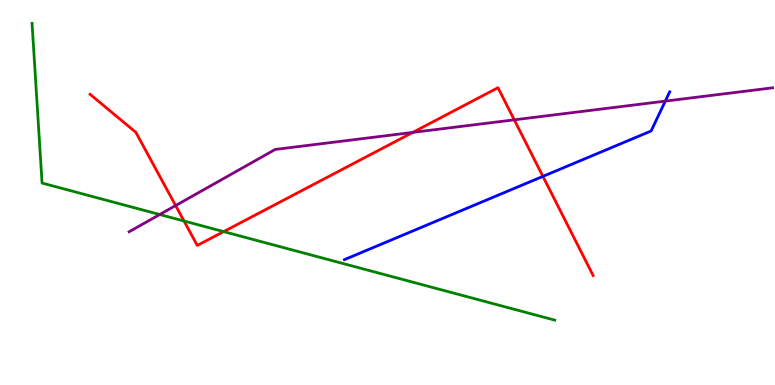[{'lines': ['blue', 'red'], 'intersections': [{'x': 7.01, 'y': 5.42}]}, {'lines': ['green', 'red'], 'intersections': [{'x': 2.37, 'y': 4.26}, {'x': 2.89, 'y': 3.98}]}, {'lines': ['purple', 'red'], 'intersections': [{'x': 2.27, 'y': 4.66}, {'x': 5.33, 'y': 6.56}, {'x': 6.64, 'y': 6.89}]}, {'lines': ['blue', 'green'], 'intersections': []}, {'lines': ['blue', 'purple'], 'intersections': [{'x': 8.58, 'y': 7.37}]}, {'lines': ['green', 'purple'], 'intersections': [{'x': 2.06, 'y': 4.43}]}]